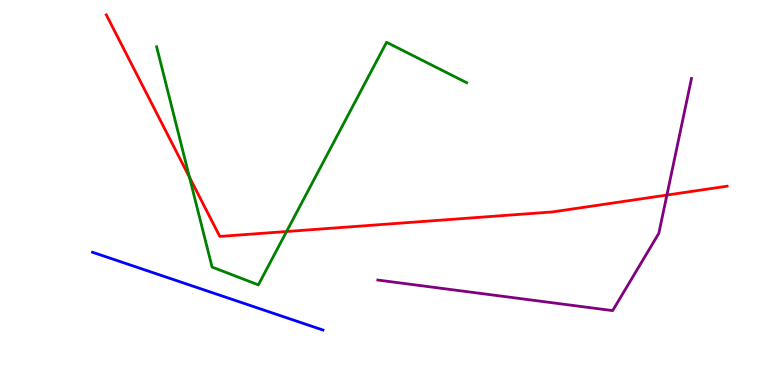[{'lines': ['blue', 'red'], 'intersections': []}, {'lines': ['green', 'red'], 'intersections': [{'x': 2.44, 'y': 5.4}, {'x': 3.7, 'y': 3.99}]}, {'lines': ['purple', 'red'], 'intersections': [{'x': 8.61, 'y': 4.93}]}, {'lines': ['blue', 'green'], 'intersections': []}, {'lines': ['blue', 'purple'], 'intersections': []}, {'lines': ['green', 'purple'], 'intersections': []}]